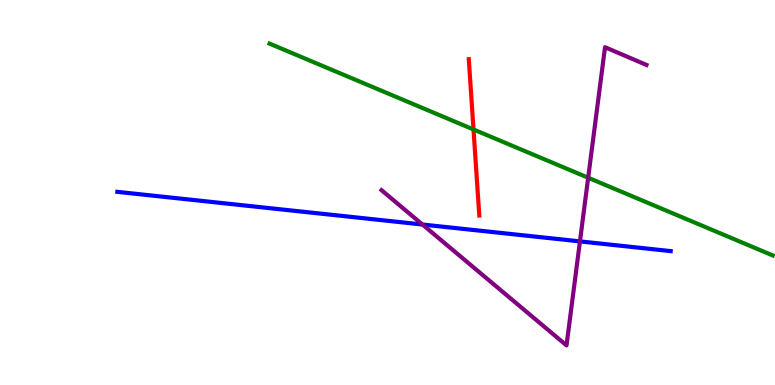[{'lines': ['blue', 'red'], 'intersections': []}, {'lines': ['green', 'red'], 'intersections': [{'x': 6.11, 'y': 6.64}]}, {'lines': ['purple', 'red'], 'intersections': []}, {'lines': ['blue', 'green'], 'intersections': []}, {'lines': ['blue', 'purple'], 'intersections': [{'x': 5.45, 'y': 4.17}, {'x': 7.48, 'y': 3.73}]}, {'lines': ['green', 'purple'], 'intersections': [{'x': 7.59, 'y': 5.38}]}]